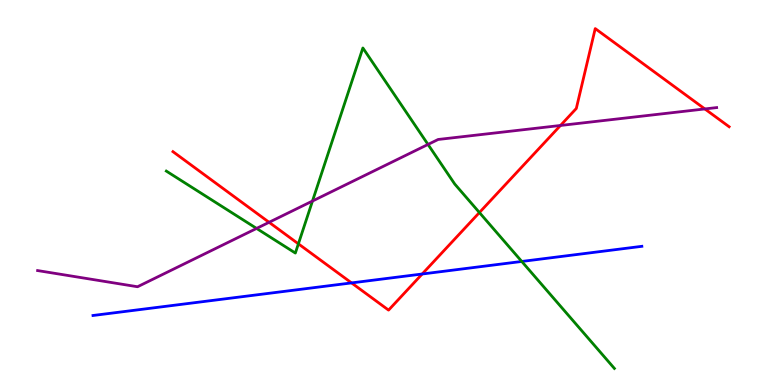[{'lines': ['blue', 'red'], 'intersections': [{'x': 4.54, 'y': 2.65}, {'x': 5.45, 'y': 2.88}]}, {'lines': ['green', 'red'], 'intersections': [{'x': 3.85, 'y': 3.67}, {'x': 6.19, 'y': 4.48}]}, {'lines': ['purple', 'red'], 'intersections': [{'x': 3.47, 'y': 4.23}, {'x': 7.23, 'y': 6.74}, {'x': 9.09, 'y': 7.17}]}, {'lines': ['blue', 'green'], 'intersections': [{'x': 6.73, 'y': 3.21}]}, {'lines': ['blue', 'purple'], 'intersections': []}, {'lines': ['green', 'purple'], 'intersections': [{'x': 3.31, 'y': 4.07}, {'x': 4.03, 'y': 4.78}, {'x': 5.52, 'y': 6.25}]}]